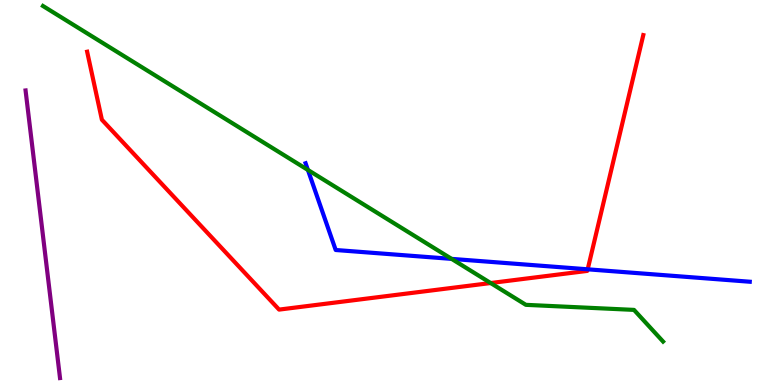[{'lines': ['blue', 'red'], 'intersections': [{'x': 7.58, 'y': 3.0}]}, {'lines': ['green', 'red'], 'intersections': [{'x': 6.33, 'y': 2.65}]}, {'lines': ['purple', 'red'], 'intersections': []}, {'lines': ['blue', 'green'], 'intersections': [{'x': 3.97, 'y': 5.59}, {'x': 5.83, 'y': 3.28}]}, {'lines': ['blue', 'purple'], 'intersections': []}, {'lines': ['green', 'purple'], 'intersections': []}]